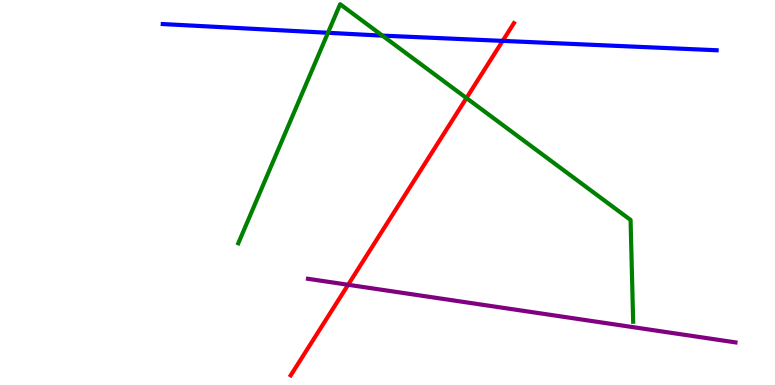[{'lines': ['blue', 'red'], 'intersections': [{'x': 6.49, 'y': 8.94}]}, {'lines': ['green', 'red'], 'intersections': [{'x': 6.02, 'y': 7.45}]}, {'lines': ['purple', 'red'], 'intersections': [{'x': 4.49, 'y': 2.6}]}, {'lines': ['blue', 'green'], 'intersections': [{'x': 4.23, 'y': 9.15}, {'x': 4.93, 'y': 9.07}]}, {'lines': ['blue', 'purple'], 'intersections': []}, {'lines': ['green', 'purple'], 'intersections': []}]